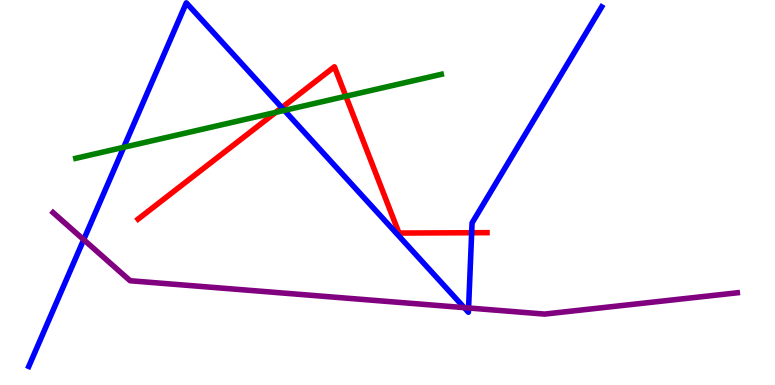[{'lines': ['blue', 'red'], 'intersections': [{'x': 3.64, 'y': 7.2}, {'x': 6.09, 'y': 3.95}]}, {'lines': ['green', 'red'], 'intersections': [{'x': 3.56, 'y': 7.08}, {'x': 4.46, 'y': 7.5}]}, {'lines': ['purple', 'red'], 'intersections': []}, {'lines': ['blue', 'green'], 'intersections': [{'x': 1.6, 'y': 6.17}, {'x': 3.67, 'y': 7.13}]}, {'lines': ['blue', 'purple'], 'intersections': [{'x': 1.08, 'y': 3.77}, {'x': 5.99, 'y': 2.01}, {'x': 6.05, 'y': 2.0}]}, {'lines': ['green', 'purple'], 'intersections': []}]